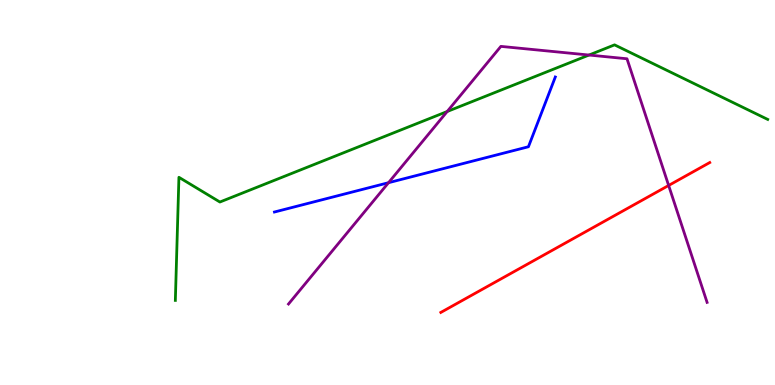[{'lines': ['blue', 'red'], 'intersections': []}, {'lines': ['green', 'red'], 'intersections': []}, {'lines': ['purple', 'red'], 'intersections': [{'x': 8.63, 'y': 5.18}]}, {'lines': ['blue', 'green'], 'intersections': []}, {'lines': ['blue', 'purple'], 'intersections': [{'x': 5.01, 'y': 5.25}]}, {'lines': ['green', 'purple'], 'intersections': [{'x': 5.77, 'y': 7.1}, {'x': 7.6, 'y': 8.57}]}]